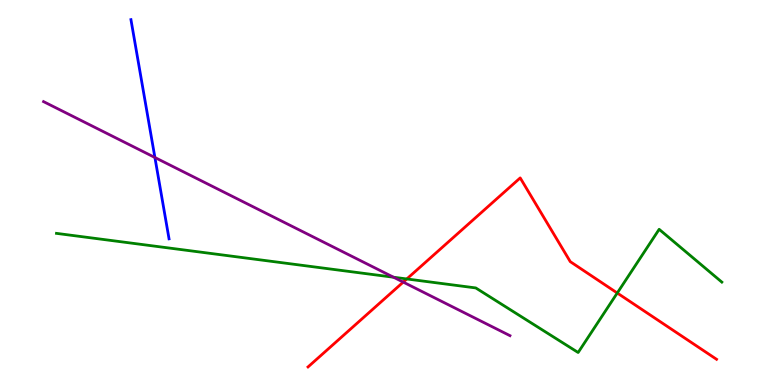[{'lines': ['blue', 'red'], 'intersections': []}, {'lines': ['green', 'red'], 'intersections': [{'x': 5.25, 'y': 2.75}, {'x': 7.96, 'y': 2.39}]}, {'lines': ['purple', 'red'], 'intersections': [{'x': 5.2, 'y': 2.67}]}, {'lines': ['blue', 'green'], 'intersections': []}, {'lines': ['blue', 'purple'], 'intersections': [{'x': 2.0, 'y': 5.91}]}, {'lines': ['green', 'purple'], 'intersections': [{'x': 5.08, 'y': 2.8}]}]